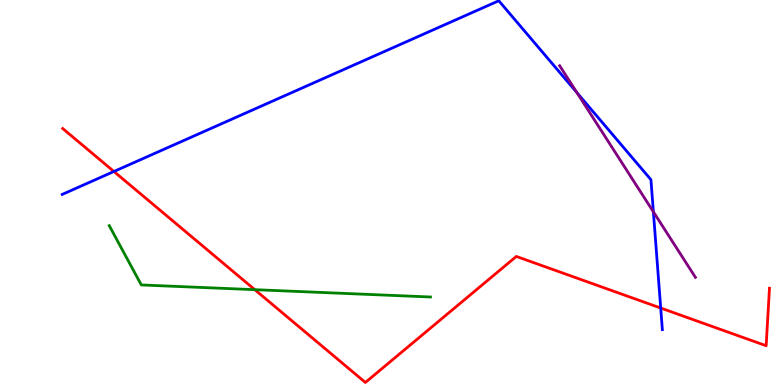[{'lines': ['blue', 'red'], 'intersections': [{'x': 1.47, 'y': 5.55}, {'x': 8.53, 'y': 2.0}]}, {'lines': ['green', 'red'], 'intersections': [{'x': 3.29, 'y': 2.48}]}, {'lines': ['purple', 'red'], 'intersections': []}, {'lines': ['blue', 'green'], 'intersections': []}, {'lines': ['blue', 'purple'], 'intersections': [{'x': 7.44, 'y': 7.59}, {'x': 8.43, 'y': 4.5}]}, {'lines': ['green', 'purple'], 'intersections': []}]